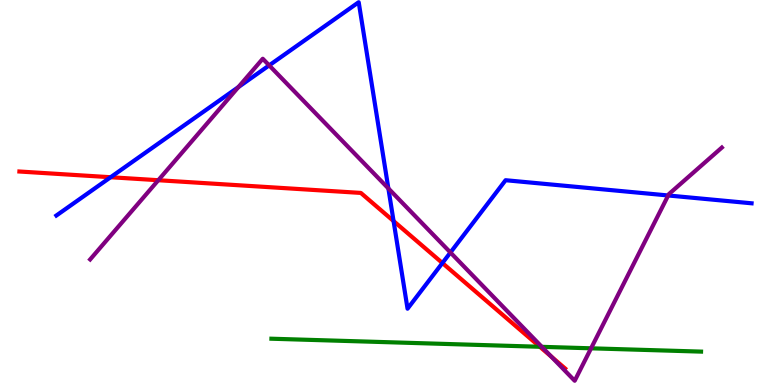[{'lines': ['blue', 'red'], 'intersections': [{'x': 1.43, 'y': 5.4}, {'x': 5.08, 'y': 4.26}, {'x': 5.71, 'y': 3.17}]}, {'lines': ['green', 'red'], 'intersections': [{'x': 6.97, 'y': 0.993}]}, {'lines': ['purple', 'red'], 'intersections': [{'x': 2.04, 'y': 5.32}, {'x': 7.11, 'y': 0.738}]}, {'lines': ['blue', 'green'], 'intersections': []}, {'lines': ['blue', 'purple'], 'intersections': [{'x': 3.08, 'y': 7.74}, {'x': 3.47, 'y': 8.3}, {'x': 5.01, 'y': 5.11}, {'x': 5.81, 'y': 3.44}, {'x': 8.62, 'y': 4.92}]}, {'lines': ['green', 'purple'], 'intersections': [{'x': 6.99, 'y': 0.991}, {'x': 7.63, 'y': 0.953}]}]